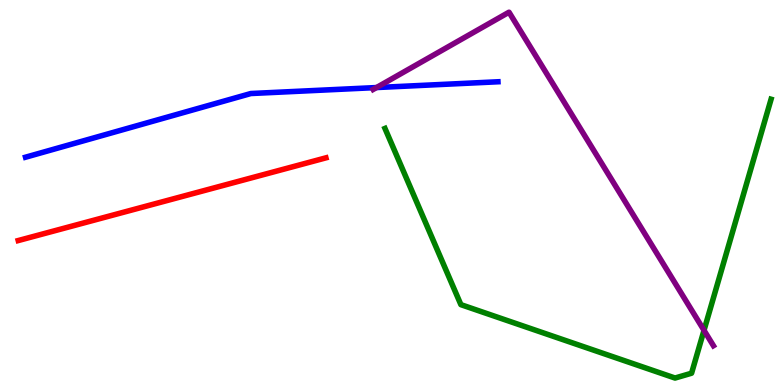[{'lines': ['blue', 'red'], 'intersections': []}, {'lines': ['green', 'red'], 'intersections': []}, {'lines': ['purple', 'red'], 'intersections': []}, {'lines': ['blue', 'green'], 'intersections': []}, {'lines': ['blue', 'purple'], 'intersections': [{'x': 4.86, 'y': 7.73}]}, {'lines': ['green', 'purple'], 'intersections': [{'x': 9.08, 'y': 1.42}]}]